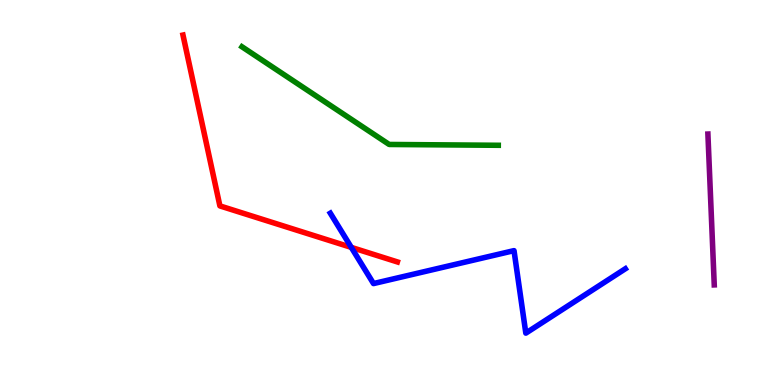[{'lines': ['blue', 'red'], 'intersections': [{'x': 4.53, 'y': 3.57}]}, {'lines': ['green', 'red'], 'intersections': []}, {'lines': ['purple', 'red'], 'intersections': []}, {'lines': ['blue', 'green'], 'intersections': []}, {'lines': ['blue', 'purple'], 'intersections': []}, {'lines': ['green', 'purple'], 'intersections': []}]